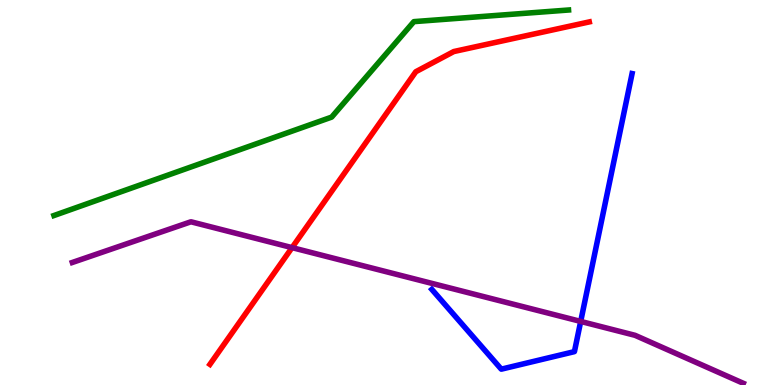[{'lines': ['blue', 'red'], 'intersections': []}, {'lines': ['green', 'red'], 'intersections': []}, {'lines': ['purple', 'red'], 'intersections': [{'x': 3.77, 'y': 3.57}]}, {'lines': ['blue', 'green'], 'intersections': []}, {'lines': ['blue', 'purple'], 'intersections': [{'x': 7.49, 'y': 1.65}]}, {'lines': ['green', 'purple'], 'intersections': []}]